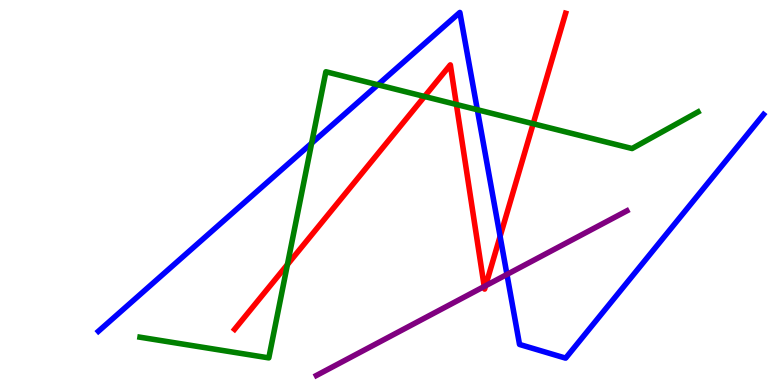[{'lines': ['blue', 'red'], 'intersections': [{'x': 6.45, 'y': 3.86}]}, {'lines': ['green', 'red'], 'intersections': [{'x': 3.71, 'y': 3.13}, {'x': 5.48, 'y': 7.49}, {'x': 5.89, 'y': 7.29}, {'x': 6.88, 'y': 6.79}]}, {'lines': ['purple', 'red'], 'intersections': [{'x': 6.25, 'y': 2.56}, {'x': 6.27, 'y': 2.58}]}, {'lines': ['blue', 'green'], 'intersections': [{'x': 4.02, 'y': 6.28}, {'x': 4.88, 'y': 7.8}, {'x': 6.16, 'y': 7.15}]}, {'lines': ['blue', 'purple'], 'intersections': [{'x': 6.54, 'y': 2.87}]}, {'lines': ['green', 'purple'], 'intersections': []}]